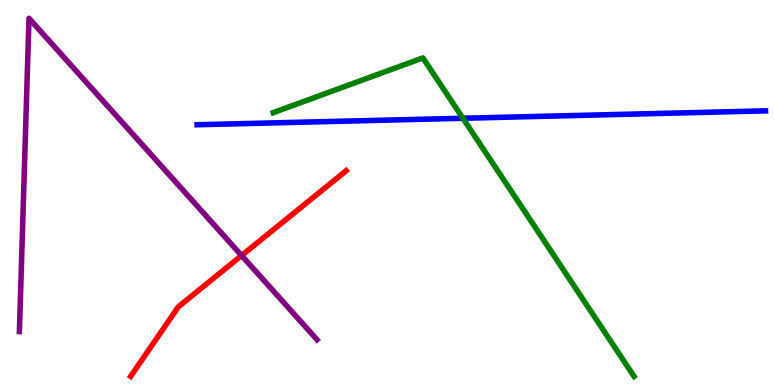[{'lines': ['blue', 'red'], 'intersections': []}, {'lines': ['green', 'red'], 'intersections': []}, {'lines': ['purple', 'red'], 'intersections': [{'x': 3.12, 'y': 3.36}]}, {'lines': ['blue', 'green'], 'intersections': [{'x': 5.97, 'y': 6.93}]}, {'lines': ['blue', 'purple'], 'intersections': []}, {'lines': ['green', 'purple'], 'intersections': []}]